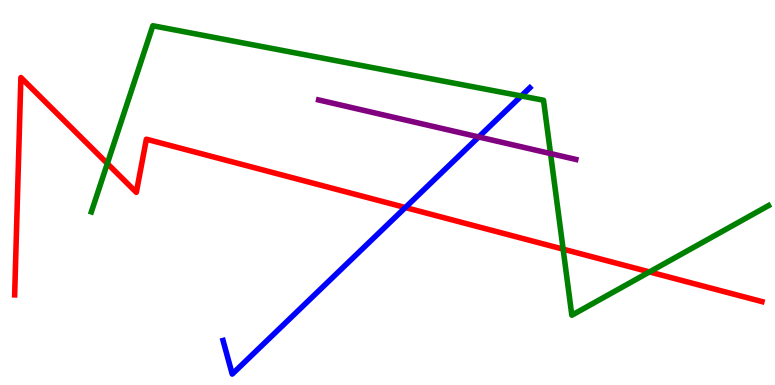[{'lines': ['blue', 'red'], 'intersections': [{'x': 5.23, 'y': 4.61}]}, {'lines': ['green', 'red'], 'intersections': [{'x': 1.39, 'y': 5.75}, {'x': 7.27, 'y': 3.53}, {'x': 8.38, 'y': 2.94}]}, {'lines': ['purple', 'red'], 'intersections': []}, {'lines': ['blue', 'green'], 'intersections': [{'x': 6.73, 'y': 7.51}]}, {'lines': ['blue', 'purple'], 'intersections': [{'x': 6.18, 'y': 6.44}]}, {'lines': ['green', 'purple'], 'intersections': [{'x': 7.1, 'y': 6.01}]}]